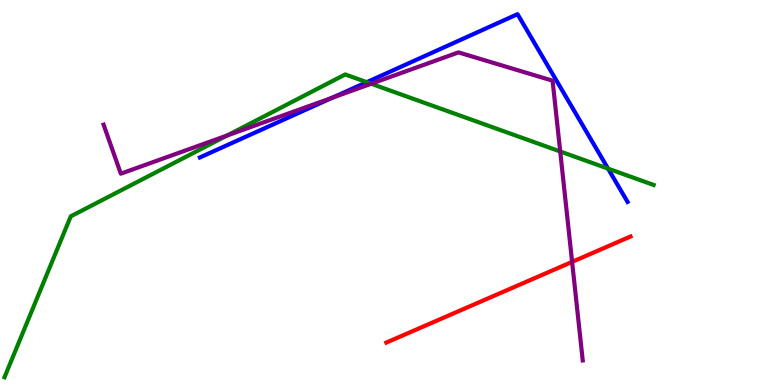[{'lines': ['blue', 'red'], 'intersections': []}, {'lines': ['green', 'red'], 'intersections': []}, {'lines': ['purple', 'red'], 'intersections': [{'x': 7.38, 'y': 3.2}]}, {'lines': ['blue', 'green'], 'intersections': [{'x': 4.73, 'y': 7.87}, {'x': 7.85, 'y': 5.62}]}, {'lines': ['blue', 'purple'], 'intersections': [{'x': 4.29, 'y': 7.46}]}, {'lines': ['green', 'purple'], 'intersections': [{'x': 2.93, 'y': 6.48}, {'x': 4.79, 'y': 7.82}, {'x': 7.23, 'y': 6.07}]}]